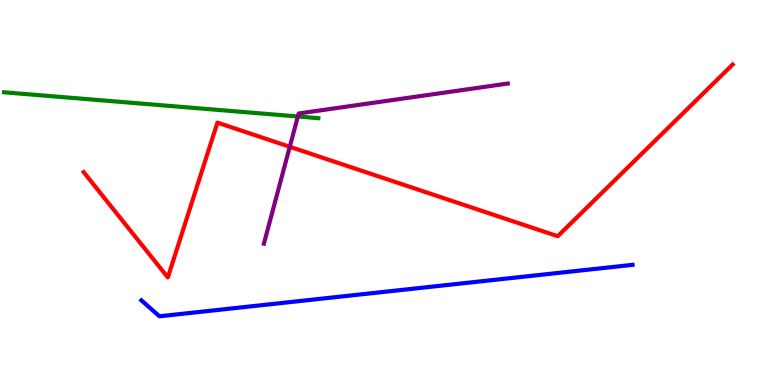[{'lines': ['blue', 'red'], 'intersections': []}, {'lines': ['green', 'red'], 'intersections': []}, {'lines': ['purple', 'red'], 'intersections': [{'x': 3.74, 'y': 6.19}]}, {'lines': ['blue', 'green'], 'intersections': []}, {'lines': ['blue', 'purple'], 'intersections': []}, {'lines': ['green', 'purple'], 'intersections': [{'x': 3.84, 'y': 6.97}]}]